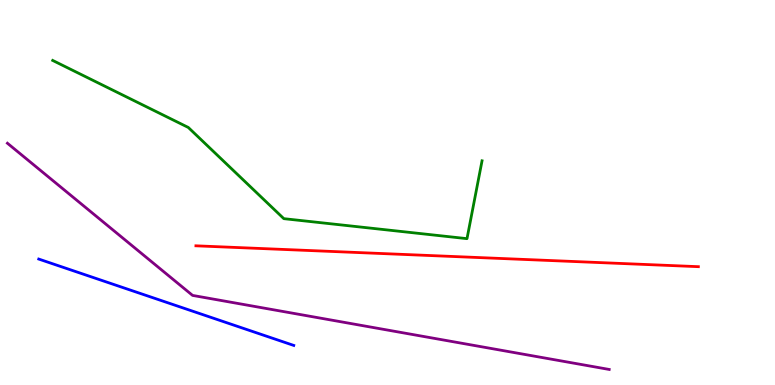[{'lines': ['blue', 'red'], 'intersections': []}, {'lines': ['green', 'red'], 'intersections': []}, {'lines': ['purple', 'red'], 'intersections': []}, {'lines': ['blue', 'green'], 'intersections': []}, {'lines': ['blue', 'purple'], 'intersections': []}, {'lines': ['green', 'purple'], 'intersections': []}]